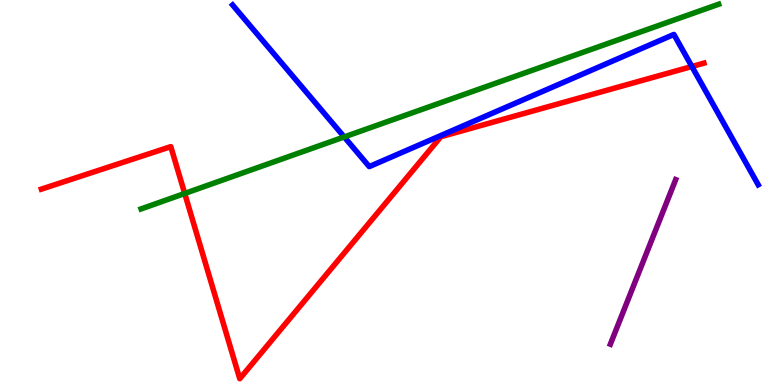[{'lines': ['blue', 'red'], 'intersections': [{'x': 8.93, 'y': 8.27}]}, {'lines': ['green', 'red'], 'intersections': [{'x': 2.38, 'y': 4.97}]}, {'lines': ['purple', 'red'], 'intersections': []}, {'lines': ['blue', 'green'], 'intersections': [{'x': 4.44, 'y': 6.44}]}, {'lines': ['blue', 'purple'], 'intersections': []}, {'lines': ['green', 'purple'], 'intersections': []}]